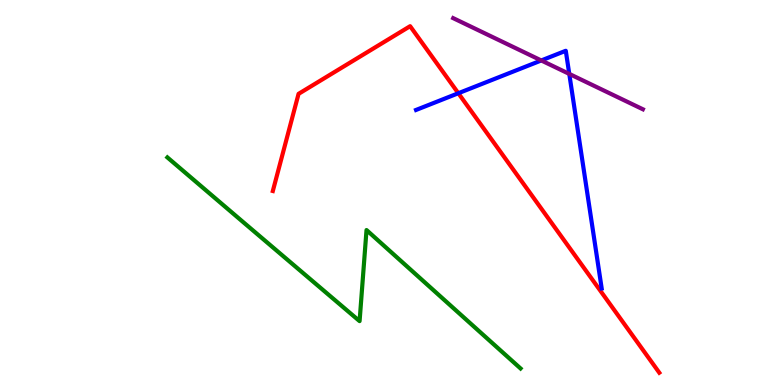[{'lines': ['blue', 'red'], 'intersections': [{'x': 5.91, 'y': 7.58}]}, {'lines': ['green', 'red'], 'intersections': []}, {'lines': ['purple', 'red'], 'intersections': []}, {'lines': ['blue', 'green'], 'intersections': []}, {'lines': ['blue', 'purple'], 'intersections': [{'x': 6.98, 'y': 8.43}, {'x': 7.35, 'y': 8.08}]}, {'lines': ['green', 'purple'], 'intersections': []}]